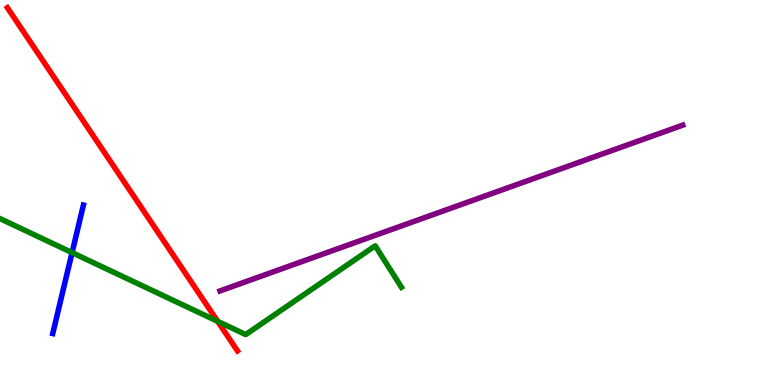[{'lines': ['blue', 'red'], 'intersections': []}, {'lines': ['green', 'red'], 'intersections': [{'x': 2.81, 'y': 1.65}]}, {'lines': ['purple', 'red'], 'intersections': []}, {'lines': ['blue', 'green'], 'intersections': [{'x': 0.93, 'y': 3.44}]}, {'lines': ['blue', 'purple'], 'intersections': []}, {'lines': ['green', 'purple'], 'intersections': []}]